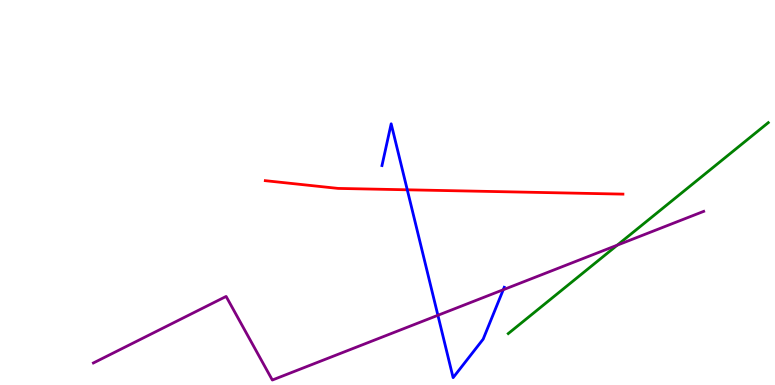[{'lines': ['blue', 'red'], 'intersections': [{'x': 5.26, 'y': 5.07}]}, {'lines': ['green', 'red'], 'intersections': []}, {'lines': ['purple', 'red'], 'intersections': []}, {'lines': ['blue', 'green'], 'intersections': []}, {'lines': ['blue', 'purple'], 'intersections': [{'x': 5.65, 'y': 1.81}, {'x': 6.49, 'y': 2.47}]}, {'lines': ['green', 'purple'], 'intersections': [{'x': 7.96, 'y': 3.63}]}]